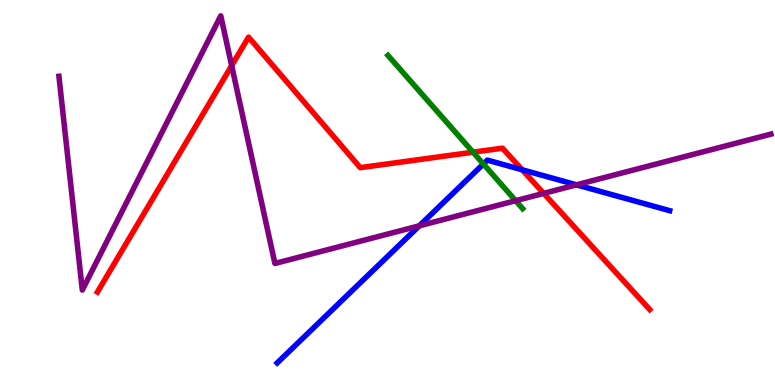[{'lines': ['blue', 'red'], 'intersections': [{'x': 6.74, 'y': 5.59}]}, {'lines': ['green', 'red'], 'intersections': [{'x': 6.1, 'y': 6.05}]}, {'lines': ['purple', 'red'], 'intersections': [{'x': 2.99, 'y': 8.3}, {'x': 7.02, 'y': 4.98}]}, {'lines': ['blue', 'green'], 'intersections': [{'x': 6.24, 'y': 5.74}]}, {'lines': ['blue', 'purple'], 'intersections': [{'x': 5.41, 'y': 4.13}, {'x': 7.44, 'y': 5.2}]}, {'lines': ['green', 'purple'], 'intersections': [{'x': 6.65, 'y': 4.79}]}]